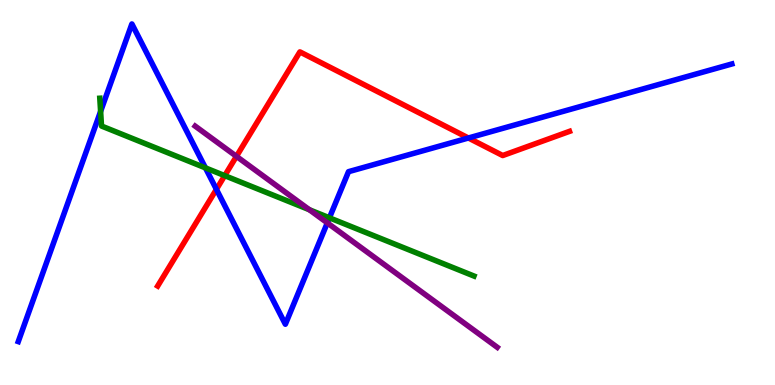[{'lines': ['blue', 'red'], 'intersections': [{'x': 2.79, 'y': 5.08}, {'x': 6.04, 'y': 6.42}]}, {'lines': ['green', 'red'], 'intersections': [{'x': 2.9, 'y': 5.44}]}, {'lines': ['purple', 'red'], 'intersections': [{'x': 3.05, 'y': 5.94}]}, {'lines': ['blue', 'green'], 'intersections': [{'x': 1.3, 'y': 7.11}, {'x': 2.65, 'y': 5.64}, {'x': 4.25, 'y': 4.34}]}, {'lines': ['blue', 'purple'], 'intersections': [{'x': 4.22, 'y': 4.21}]}, {'lines': ['green', 'purple'], 'intersections': [{'x': 3.99, 'y': 4.55}]}]